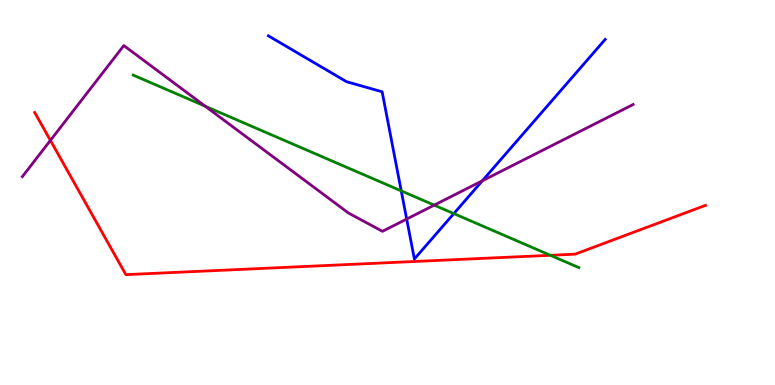[{'lines': ['blue', 'red'], 'intersections': []}, {'lines': ['green', 'red'], 'intersections': [{'x': 7.1, 'y': 3.37}]}, {'lines': ['purple', 'red'], 'intersections': [{'x': 0.651, 'y': 6.35}]}, {'lines': ['blue', 'green'], 'intersections': [{'x': 5.18, 'y': 5.04}, {'x': 5.86, 'y': 4.45}]}, {'lines': ['blue', 'purple'], 'intersections': [{'x': 5.25, 'y': 4.31}, {'x': 6.22, 'y': 5.3}]}, {'lines': ['green', 'purple'], 'intersections': [{'x': 2.65, 'y': 7.24}, {'x': 5.6, 'y': 4.67}]}]